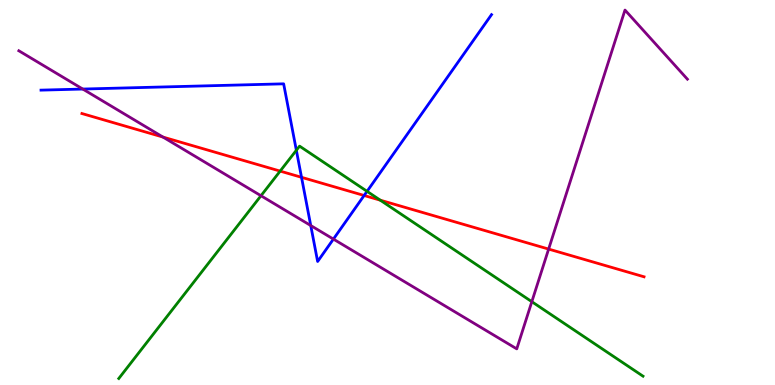[{'lines': ['blue', 'red'], 'intersections': [{'x': 3.89, 'y': 5.39}, {'x': 4.7, 'y': 4.92}]}, {'lines': ['green', 'red'], 'intersections': [{'x': 3.61, 'y': 5.56}, {'x': 4.91, 'y': 4.8}]}, {'lines': ['purple', 'red'], 'intersections': [{'x': 2.1, 'y': 6.44}, {'x': 7.08, 'y': 3.53}]}, {'lines': ['blue', 'green'], 'intersections': [{'x': 3.82, 'y': 6.1}, {'x': 4.74, 'y': 5.03}]}, {'lines': ['blue', 'purple'], 'intersections': [{'x': 1.07, 'y': 7.69}, {'x': 4.01, 'y': 4.14}, {'x': 4.3, 'y': 3.79}]}, {'lines': ['green', 'purple'], 'intersections': [{'x': 3.37, 'y': 4.92}, {'x': 6.86, 'y': 2.16}]}]